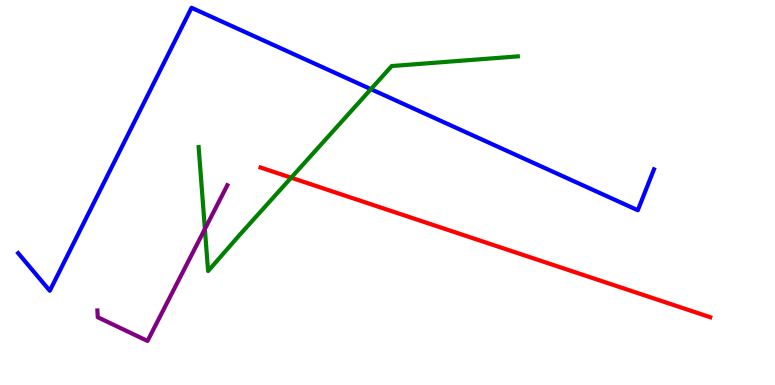[{'lines': ['blue', 'red'], 'intersections': []}, {'lines': ['green', 'red'], 'intersections': [{'x': 3.76, 'y': 5.38}]}, {'lines': ['purple', 'red'], 'intersections': []}, {'lines': ['blue', 'green'], 'intersections': [{'x': 4.79, 'y': 7.68}]}, {'lines': ['blue', 'purple'], 'intersections': []}, {'lines': ['green', 'purple'], 'intersections': [{'x': 2.64, 'y': 4.05}]}]